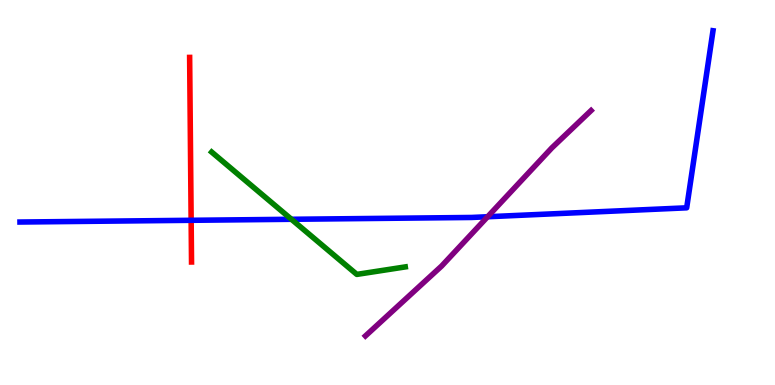[{'lines': ['blue', 'red'], 'intersections': [{'x': 2.47, 'y': 4.28}]}, {'lines': ['green', 'red'], 'intersections': []}, {'lines': ['purple', 'red'], 'intersections': []}, {'lines': ['blue', 'green'], 'intersections': [{'x': 3.76, 'y': 4.3}]}, {'lines': ['blue', 'purple'], 'intersections': [{'x': 6.29, 'y': 4.37}]}, {'lines': ['green', 'purple'], 'intersections': []}]